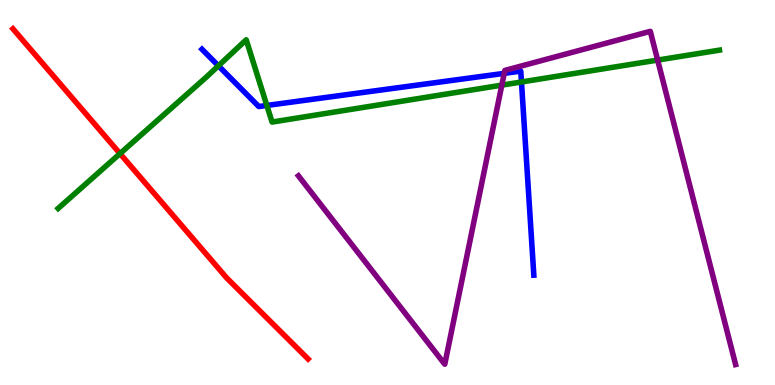[{'lines': ['blue', 'red'], 'intersections': []}, {'lines': ['green', 'red'], 'intersections': [{'x': 1.55, 'y': 6.01}]}, {'lines': ['purple', 'red'], 'intersections': []}, {'lines': ['blue', 'green'], 'intersections': [{'x': 2.82, 'y': 8.29}, {'x': 3.44, 'y': 7.26}, {'x': 6.73, 'y': 7.87}]}, {'lines': ['blue', 'purple'], 'intersections': [{'x': 6.51, 'y': 8.09}]}, {'lines': ['green', 'purple'], 'intersections': [{'x': 6.48, 'y': 7.79}, {'x': 8.49, 'y': 8.44}]}]